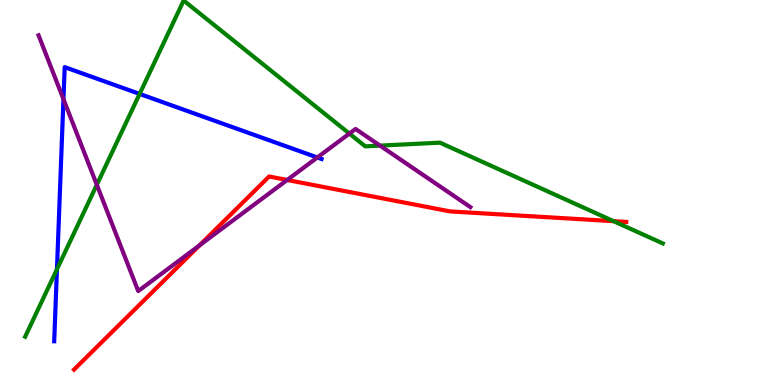[{'lines': ['blue', 'red'], 'intersections': []}, {'lines': ['green', 'red'], 'intersections': [{'x': 7.92, 'y': 4.26}]}, {'lines': ['purple', 'red'], 'intersections': [{'x': 2.58, 'y': 3.63}, {'x': 3.71, 'y': 5.33}]}, {'lines': ['blue', 'green'], 'intersections': [{'x': 0.735, 'y': 3.01}, {'x': 1.8, 'y': 7.56}]}, {'lines': ['blue', 'purple'], 'intersections': [{'x': 0.819, 'y': 7.42}, {'x': 4.09, 'y': 5.91}]}, {'lines': ['green', 'purple'], 'intersections': [{'x': 1.25, 'y': 5.2}, {'x': 4.51, 'y': 6.53}, {'x': 4.9, 'y': 6.22}]}]